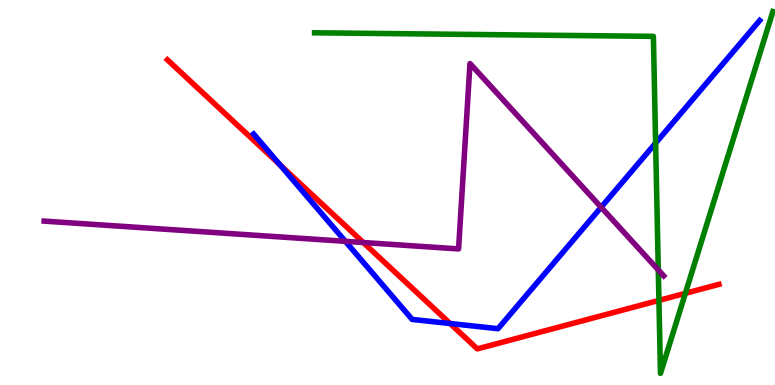[{'lines': ['blue', 'red'], 'intersections': [{'x': 3.61, 'y': 5.72}, {'x': 5.81, 'y': 1.6}]}, {'lines': ['green', 'red'], 'intersections': [{'x': 8.5, 'y': 2.2}, {'x': 8.84, 'y': 2.38}]}, {'lines': ['purple', 'red'], 'intersections': [{'x': 4.69, 'y': 3.7}]}, {'lines': ['blue', 'green'], 'intersections': [{'x': 8.46, 'y': 6.28}]}, {'lines': ['blue', 'purple'], 'intersections': [{'x': 4.46, 'y': 3.73}, {'x': 7.76, 'y': 4.62}]}, {'lines': ['green', 'purple'], 'intersections': [{'x': 8.49, 'y': 2.99}]}]